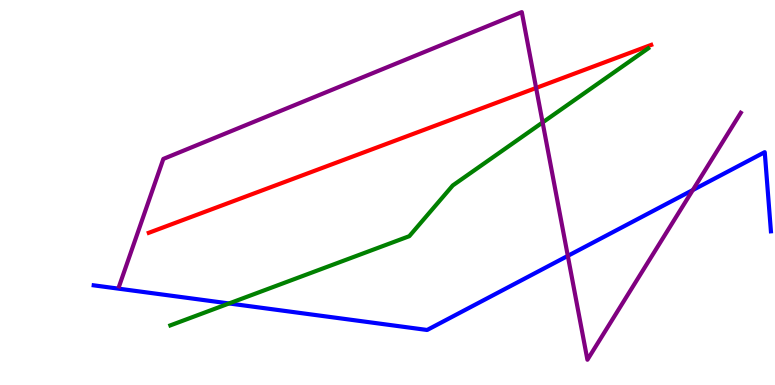[{'lines': ['blue', 'red'], 'intersections': []}, {'lines': ['green', 'red'], 'intersections': []}, {'lines': ['purple', 'red'], 'intersections': [{'x': 6.92, 'y': 7.72}]}, {'lines': ['blue', 'green'], 'intersections': [{'x': 2.96, 'y': 2.12}]}, {'lines': ['blue', 'purple'], 'intersections': [{'x': 7.33, 'y': 3.35}, {'x': 8.94, 'y': 5.06}]}, {'lines': ['green', 'purple'], 'intersections': [{'x': 7.0, 'y': 6.82}]}]